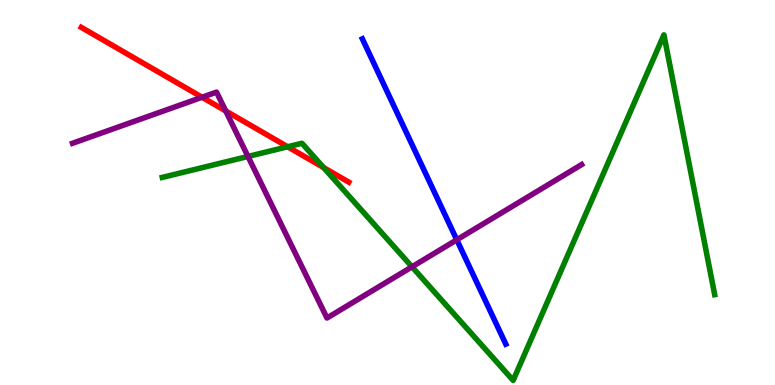[{'lines': ['blue', 'red'], 'intersections': []}, {'lines': ['green', 'red'], 'intersections': [{'x': 3.71, 'y': 6.19}, {'x': 4.18, 'y': 5.65}]}, {'lines': ['purple', 'red'], 'intersections': [{'x': 2.61, 'y': 7.47}, {'x': 2.91, 'y': 7.12}]}, {'lines': ['blue', 'green'], 'intersections': []}, {'lines': ['blue', 'purple'], 'intersections': [{'x': 5.89, 'y': 3.77}]}, {'lines': ['green', 'purple'], 'intersections': [{'x': 3.2, 'y': 5.94}, {'x': 5.32, 'y': 3.07}]}]